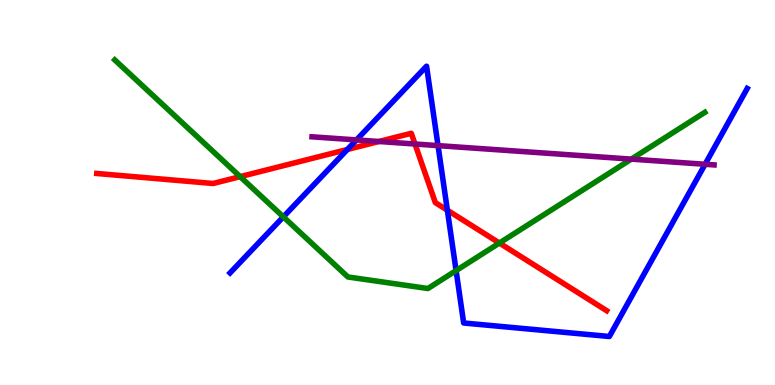[{'lines': ['blue', 'red'], 'intersections': [{'x': 4.48, 'y': 6.12}, {'x': 5.77, 'y': 4.54}]}, {'lines': ['green', 'red'], 'intersections': [{'x': 3.1, 'y': 5.41}, {'x': 6.44, 'y': 3.69}]}, {'lines': ['purple', 'red'], 'intersections': [{'x': 4.89, 'y': 6.32}, {'x': 5.35, 'y': 6.26}]}, {'lines': ['blue', 'green'], 'intersections': [{'x': 3.66, 'y': 4.37}, {'x': 5.89, 'y': 2.97}]}, {'lines': ['blue', 'purple'], 'intersections': [{'x': 4.6, 'y': 6.37}, {'x': 5.65, 'y': 6.22}, {'x': 9.1, 'y': 5.73}]}, {'lines': ['green', 'purple'], 'intersections': [{'x': 8.15, 'y': 5.87}]}]